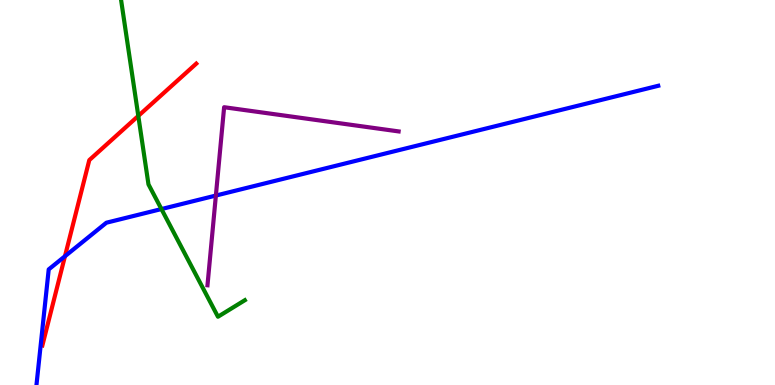[{'lines': ['blue', 'red'], 'intersections': [{'x': 0.838, 'y': 3.34}]}, {'lines': ['green', 'red'], 'intersections': [{'x': 1.78, 'y': 6.99}]}, {'lines': ['purple', 'red'], 'intersections': []}, {'lines': ['blue', 'green'], 'intersections': [{'x': 2.08, 'y': 4.57}]}, {'lines': ['blue', 'purple'], 'intersections': [{'x': 2.79, 'y': 4.92}]}, {'lines': ['green', 'purple'], 'intersections': []}]